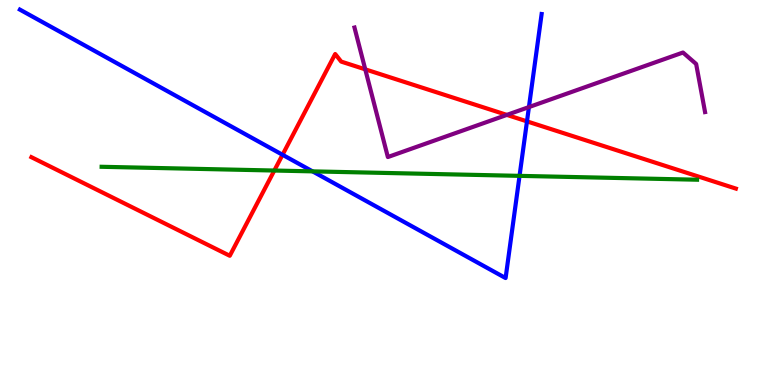[{'lines': ['blue', 'red'], 'intersections': [{'x': 3.65, 'y': 5.98}, {'x': 6.8, 'y': 6.85}]}, {'lines': ['green', 'red'], 'intersections': [{'x': 3.54, 'y': 5.57}]}, {'lines': ['purple', 'red'], 'intersections': [{'x': 4.71, 'y': 8.2}, {'x': 6.54, 'y': 7.02}]}, {'lines': ['blue', 'green'], 'intersections': [{'x': 4.03, 'y': 5.55}, {'x': 6.7, 'y': 5.43}]}, {'lines': ['blue', 'purple'], 'intersections': [{'x': 6.82, 'y': 7.22}]}, {'lines': ['green', 'purple'], 'intersections': []}]